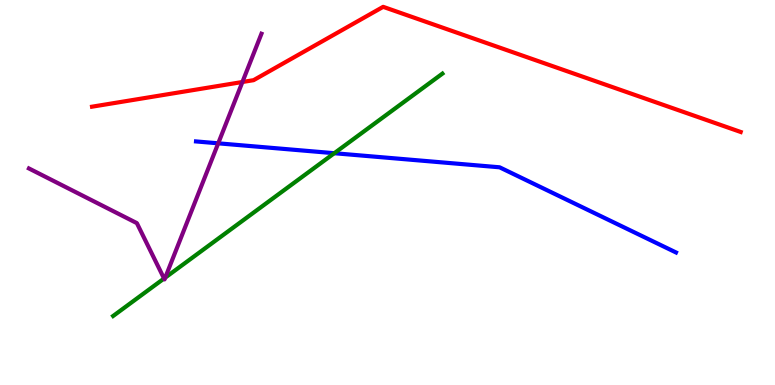[{'lines': ['blue', 'red'], 'intersections': []}, {'lines': ['green', 'red'], 'intersections': []}, {'lines': ['purple', 'red'], 'intersections': [{'x': 3.13, 'y': 7.87}]}, {'lines': ['blue', 'green'], 'intersections': [{'x': 4.31, 'y': 6.02}]}, {'lines': ['blue', 'purple'], 'intersections': [{'x': 2.82, 'y': 6.28}]}, {'lines': ['green', 'purple'], 'intersections': [{'x': 2.12, 'y': 2.77}, {'x': 2.13, 'y': 2.79}]}]